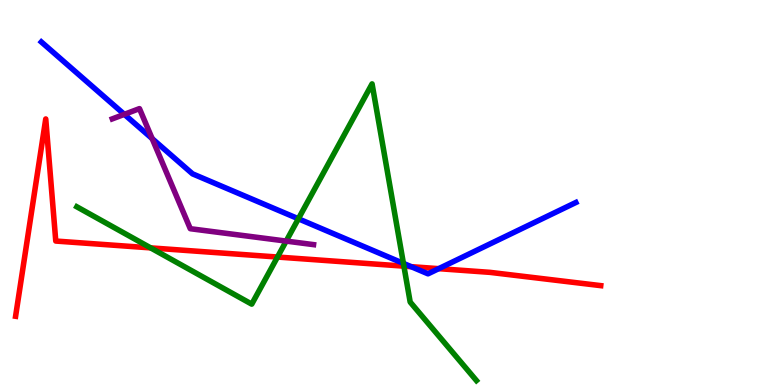[{'lines': ['blue', 'red'], 'intersections': [{'x': 5.31, 'y': 3.07}, {'x': 5.66, 'y': 3.02}]}, {'lines': ['green', 'red'], 'intersections': [{'x': 1.94, 'y': 3.56}, {'x': 3.58, 'y': 3.32}, {'x': 5.21, 'y': 3.09}]}, {'lines': ['purple', 'red'], 'intersections': []}, {'lines': ['blue', 'green'], 'intersections': [{'x': 3.85, 'y': 4.32}, {'x': 5.21, 'y': 3.16}]}, {'lines': ['blue', 'purple'], 'intersections': [{'x': 1.6, 'y': 7.03}, {'x': 1.96, 'y': 6.4}]}, {'lines': ['green', 'purple'], 'intersections': [{'x': 3.69, 'y': 3.74}]}]